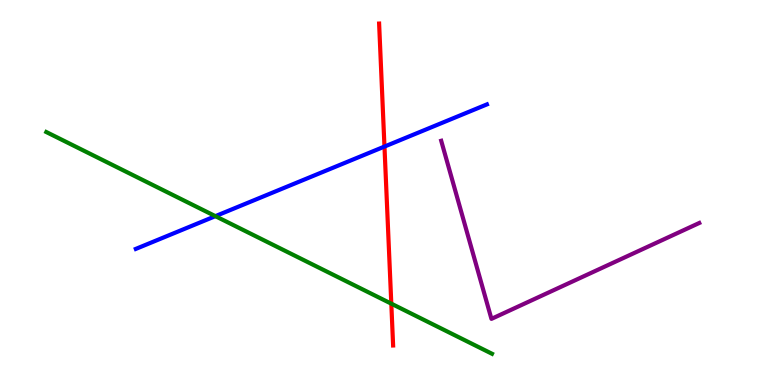[{'lines': ['blue', 'red'], 'intersections': [{'x': 4.96, 'y': 6.19}]}, {'lines': ['green', 'red'], 'intersections': [{'x': 5.05, 'y': 2.11}]}, {'lines': ['purple', 'red'], 'intersections': []}, {'lines': ['blue', 'green'], 'intersections': [{'x': 2.78, 'y': 4.39}]}, {'lines': ['blue', 'purple'], 'intersections': []}, {'lines': ['green', 'purple'], 'intersections': []}]